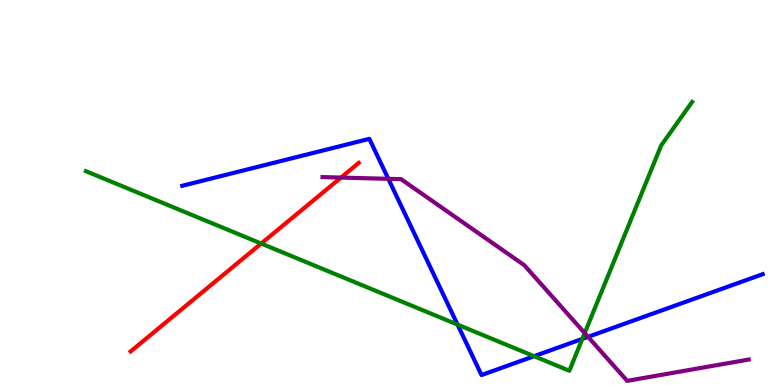[{'lines': ['blue', 'red'], 'intersections': []}, {'lines': ['green', 'red'], 'intersections': [{'x': 3.37, 'y': 3.67}]}, {'lines': ['purple', 'red'], 'intersections': [{'x': 4.4, 'y': 5.39}]}, {'lines': ['blue', 'green'], 'intersections': [{'x': 5.9, 'y': 1.57}, {'x': 6.89, 'y': 0.748}, {'x': 7.51, 'y': 1.2}]}, {'lines': ['blue', 'purple'], 'intersections': [{'x': 5.01, 'y': 5.36}, {'x': 7.59, 'y': 1.25}]}, {'lines': ['green', 'purple'], 'intersections': [{'x': 7.54, 'y': 1.35}]}]